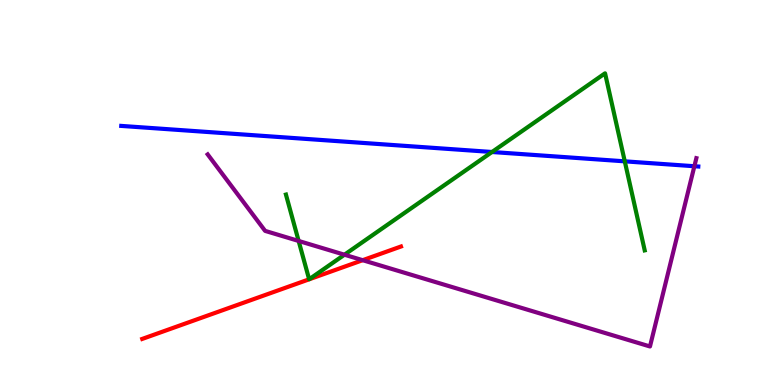[{'lines': ['blue', 'red'], 'intersections': []}, {'lines': ['green', 'red'], 'intersections': []}, {'lines': ['purple', 'red'], 'intersections': [{'x': 4.68, 'y': 3.24}]}, {'lines': ['blue', 'green'], 'intersections': [{'x': 6.35, 'y': 6.05}, {'x': 8.06, 'y': 5.81}]}, {'lines': ['blue', 'purple'], 'intersections': [{'x': 8.96, 'y': 5.68}]}, {'lines': ['green', 'purple'], 'intersections': [{'x': 3.85, 'y': 3.74}, {'x': 4.44, 'y': 3.38}]}]